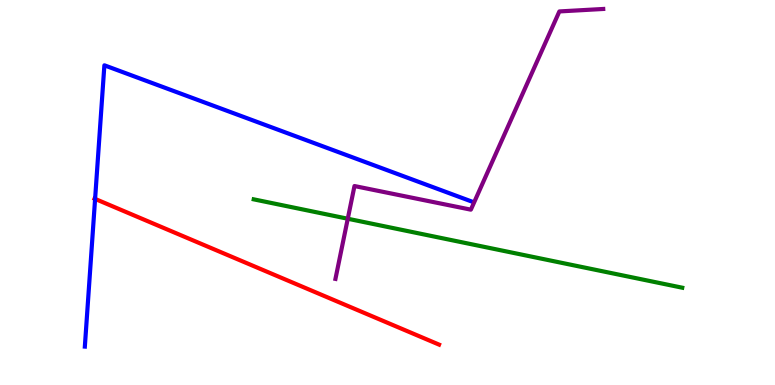[{'lines': ['blue', 'red'], 'intersections': [{'x': 1.23, 'y': 4.83}]}, {'lines': ['green', 'red'], 'intersections': []}, {'lines': ['purple', 'red'], 'intersections': []}, {'lines': ['blue', 'green'], 'intersections': []}, {'lines': ['blue', 'purple'], 'intersections': []}, {'lines': ['green', 'purple'], 'intersections': [{'x': 4.49, 'y': 4.32}]}]